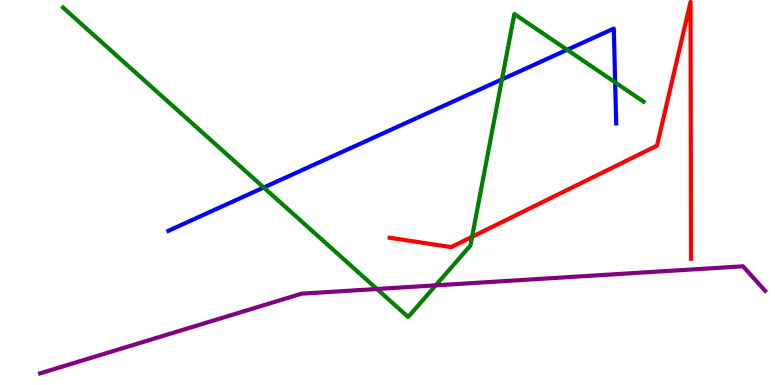[{'lines': ['blue', 'red'], 'intersections': []}, {'lines': ['green', 'red'], 'intersections': [{'x': 6.09, 'y': 3.85}]}, {'lines': ['purple', 'red'], 'intersections': []}, {'lines': ['blue', 'green'], 'intersections': [{'x': 3.4, 'y': 5.13}, {'x': 6.48, 'y': 7.94}, {'x': 7.32, 'y': 8.71}, {'x': 7.94, 'y': 7.86}]}, {'lines': ['blue', 'purple'], 'intersections': []}, {'lines': ['green', 'purple'], 'intersections': [{'x': 4.86, 'y': 2.49}, {'x': 5.62, 'y': 2.59}]}]